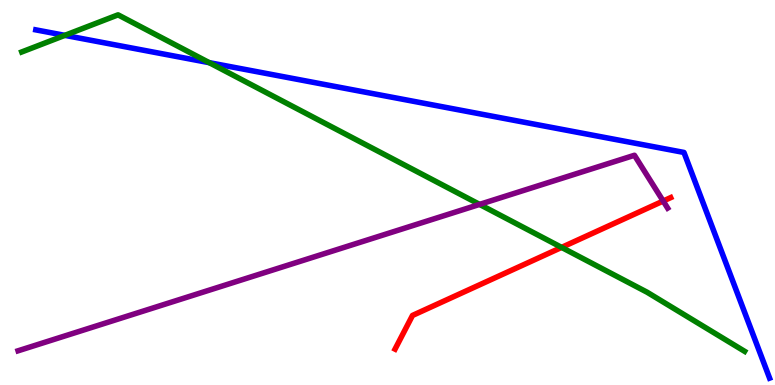[{'lines': ['blue', 'red'], 'intersections': []}, {'lines': ['green', 'red'], 'intersections': [{'x': 7.25, 'y': 3.57}]}, {'lines': ['purple', 'red'], 'intersections': [{'x': 8.56, 'y': 4.78}]}, {'lines': ['blue', 'green'], 'intersections': [{'x': 0.837, 'y': 9.08}, {'x': 2.7, 'y': 8.37}]}, {'lines': ['blue', 'purple'], 'intersections': []}, {'lines': ['green', 'purple'], 'intersections': [{'x': 6.19, 'y': 4.69}]}]